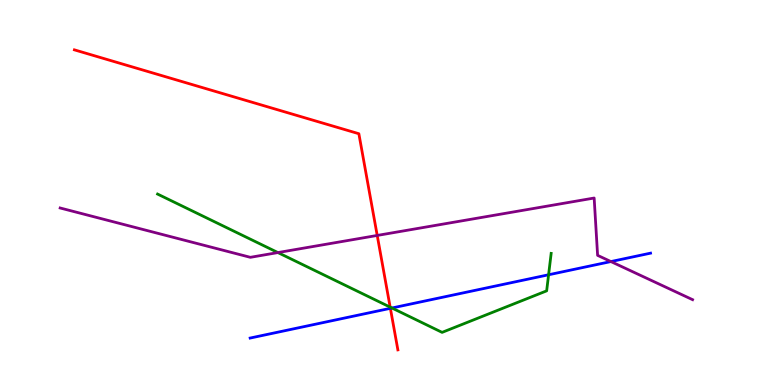[{'lines': ['blue', 'red'], 'intersections': [{'x': 5.04, 'y': 1.99}]}, {'lines': ['green', 'red'], 'intersections': [{'x': 5.03, 'y': 2.02}]}, {'lines': ['purple', 'red'], 'intersections': [{'x': 4.87, 'y': 3.88}]}, {'lines': ['blue', 'green'], 'intersections': [{'x': 5.06, 'y': 2.0}, {'x': 7.08, 'y': 2.86}]}, {'lines': ['blue', 'purple'], 'intersections': [{'x': 7.88, 'y': 3.21}]}, {'lines': ['green', 'purple'], 'intersections': [{'x': 3.59, 'y': 3.44}]}]